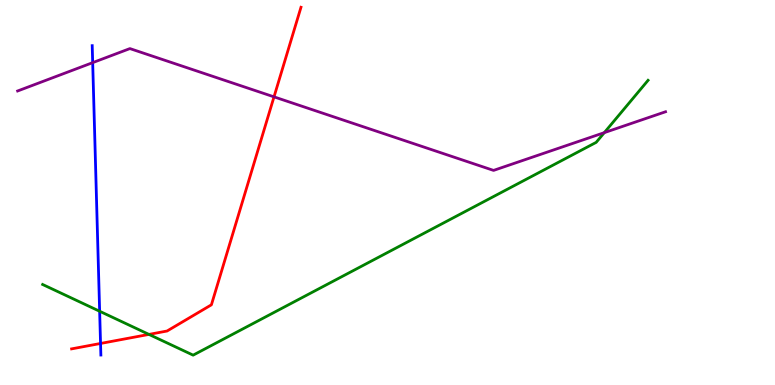[{'lines': ['blue', 'red'], 'intersections': [{'x': 1.3, 'y': 1.08}]}, {'lines': ['green', 'red'], 'intersections': [{'x': 1.92, 'y': 1.31}]}, {'lines': ['purple', 'red'], 'intersections': [{'x': 3.54, 'y': 7.48}]}, {'lines': ['blue', 'green'], 'intersections': [{'x': 1.29, 'y': 1.92}]}, {'lines': ['blue', 'purple'], 'intersections': [{'x': 1.2, 'y': 8.37}]}, {'lines': ['green', 'purple'], 'intersections': [{'x': 7.8, 'y': 6.55}]}]